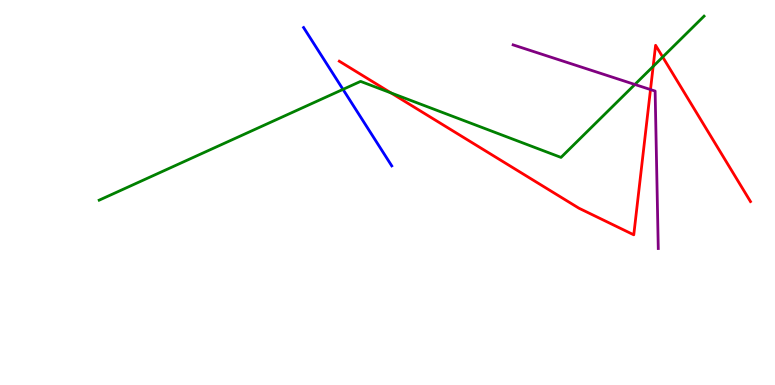[{'lines': ['blue', 'red'], 'intersections': []}, {'lines': ['green', 'red'], 'intersections': [{'x': 5.05, 'y': 7.59}, {'x': 8.43, 'y': 8.28}, {'x': 8.55, 'y': 8.52}]}, {'lines': ['purple', 'red'], 'intersections': [{'x': 8.39, 'y': 7.67}]}, {'lines': ['blue', 'green'], 'intersections': [{'x': 4.43, 'y': 7.68}]}, {'lines': ['blue', 'purple'], 'intersections': []}, {'lines': ['green', 'purple'], 'intersections': [{'x': 8.19, 'y': 7.81}]}]